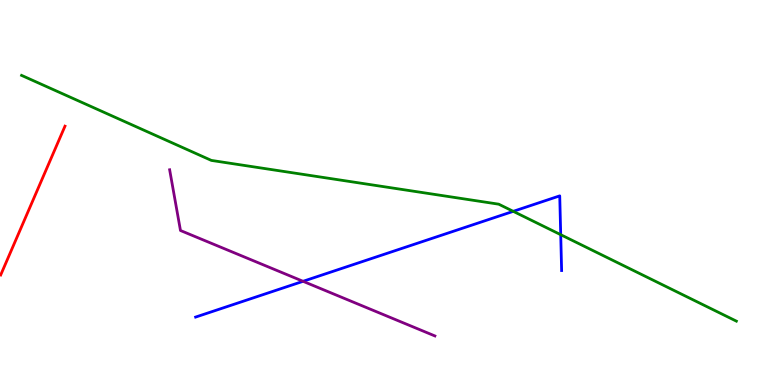[{'lines': ['blue', 'red'], 'intersections': []}, {'lines': ['green', 'red'], 'intersections': []}, {'lines': ['purple', 'red'], 'intersections': []}, {'lines': ['blue', 'green'], 'intersections': [{'x': 6.62, 'y': 4.51}, {'x': 7.24, 'y': 3.9}]}, {'lines': ['blue', 'purple'], 'intersections': [{'x': 3.91, 'y': 2.69}]}, {'lines': ['green', 'purple'], 'intersections': []}]